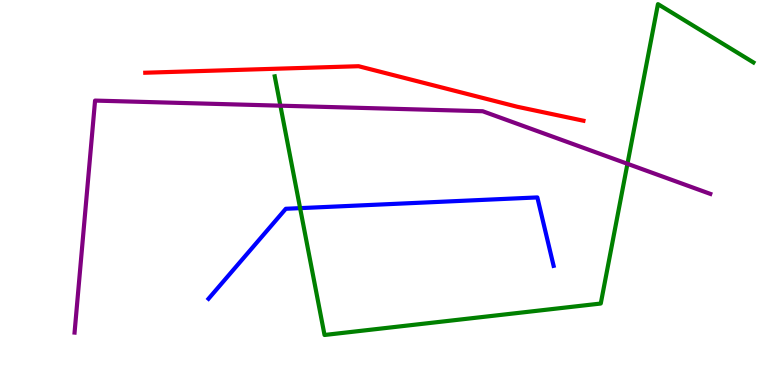[{'lines': ['blue', 'red'], 'intersections': []}, {'lines': ['green', 'red'], 'intersections': []}, {'lines': ['purple', 'red'], 'intersections': []}, {'lines': ['blue', 'green'], 'intersections': [{'x': 3.87, 'y': 4.59}]}, {'lines': ['blue', 'purple'], 'intersections': []}, {'lines': ['green', 'purple'], 'intersections': [{'x': 3.62, 'y': 7.26}, {'x': 8.1, 'y': 5.75}]}]